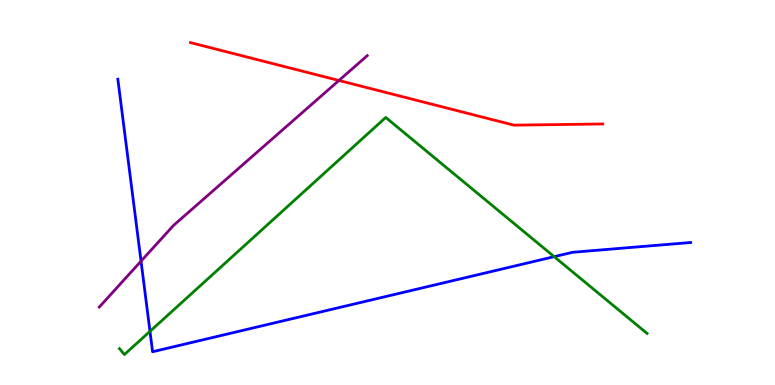[{'lines': ['blue', 'red'], 'intersections': []}, {'lines': ['green', 'red'], 'intersections': []}, {'lines': ['purple', 'red'], 'intersections': [{'x': 4.37, 'y': 7.91}]}, {'lines': ['blue', 'green'], 'intersections': [{'x': 1.94, 'y': 1.39}, {'x': 7.15, 'y': 3.33}]}, {'lines': ['blue', 'purple'], 'intersections': [{'x': 1.82, 'y': 3.22}]}, {'lines': ['green', 'purple'], 'intersections': []}]